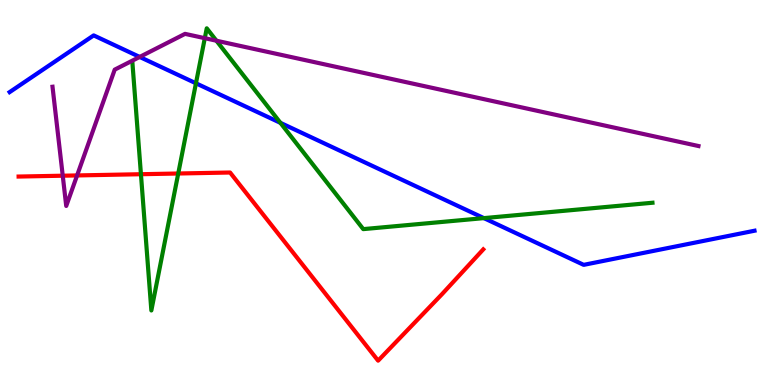[{'lines': ['blue', 'red'], 'intersections': []}, {'lines': ['green', 'red'], 'intersections': [{'x': 1.82, 'y': 5.47}, {'x': 2.3, 'y': 5.49}]}, {'lines': ['purple', 'red'], 'intersections': [{'x': 0.81, 'y': 5.44}, {'x': 0.995, 'y': 5.44}]}, {'lines': ['blue', 'green'], 'intersections': [{'x': 2.53, 'y': 7.84}, {'x': 3.62, 'y': 6.81}, {'x': 6.24, 'y': 4.33}]}, {'lines': ['blue', 'purple'], 'intersections': [{'x': 1.8, 'y': 8.52}]}, {'lines': ['green', 'purple'], 'intersections': [{'x': 2.64, 'y': 9.01}, {'x': 2.79, 'y': 8.94}]}]